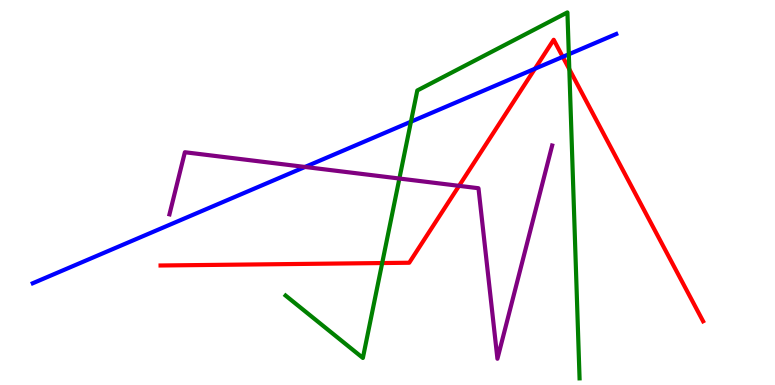[{'lines': ['blue', 'red'], 'intersections': [{'x': 6.9, 'y': 8.21}, {'x': 7.26, 'y': 8.52}]}, {'lines': ['green', 'red'], 'intersections': [{'x': 4.93, 'y': 3.17}, {'x': 7.35, 'y': 8.2}]}, {'lines': ['purple', 'red'], 'intersections': [{'x': 5.92, 'y': 5.17}]}, {'lines': ['blue', 'green'], 'intersections': [{'x': 5.3, 'y': 6.84}, {'x': 7.34, 'y': 8.59}]}, {'lines': ['blue', 'purple'], 'intersections': [{'x': 3.94, 'y': 5.66}]}, {'lines': ['green', 'purple'], 'intersections': [{'x': 5.15, 'y': 5.36}]}]